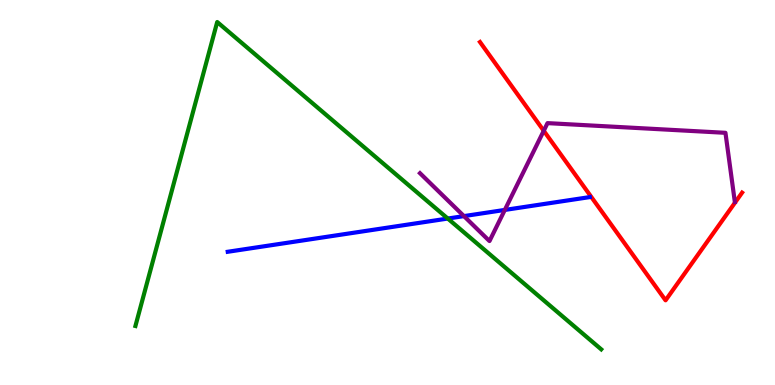[{'lines': ['blue', 'red'], 'intersections': []}, {'lines': ['green', 'red'], 'intersections': []}, {'lines': ['purple', 'red'], 'intersections': [{'x': 7.02, 'y': 6.6}]}, {'lines': ['blue', 'green'], 'intersections': [{'x': 5.78, 'y': 4.32}]}, {'lines': ['blue', 'purple'], 'intersections': [{'x': 5.99, 'y': 4.39}, {'x': 6.51, 'y': 4.55}]}, {'lines': ['green', 'purple'], 'intersections': []}]